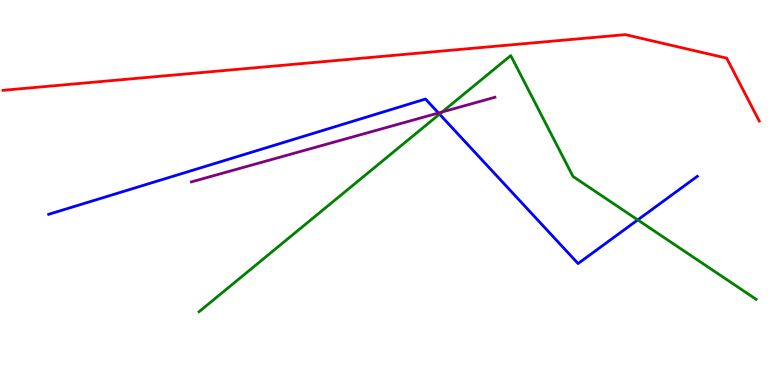[{'lines': ['blue', 'red'], 'intersections': []}, {'lines': ['green', 'red'], 'intersections': []}, {'lines': ['purple', 'red'], 'intersections': []}, {'lines': ['blue', 'green'], 'intersections': [{'x': 5.67, 'y': 7.04}, {'x': 8.23, 'y': 4.29}]}, {'lines': ['blue', 'purple'], 'intersections': [{'x': 5.66, 'y': 7.06}]}, {'lines': ['green', 'purple'], 'intersections': [{'x': 5.7, 'y': 7.09}]}]